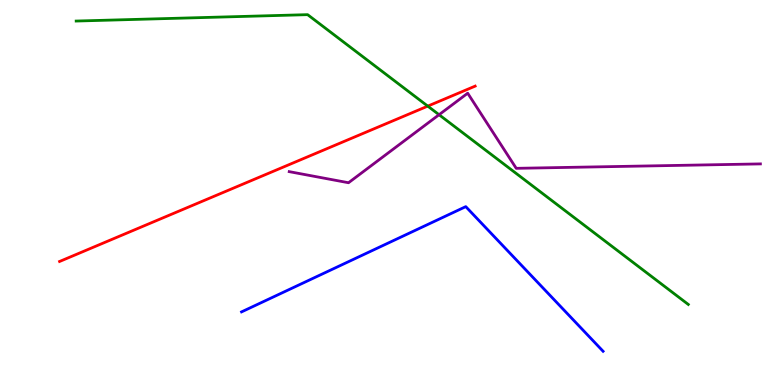[{'lines': ['blue', 'red'], 'intersections': []}, {'lines': ['green', 'red'], 'intersections': [{'x': 5.52, 'y': 7.24}]}, {'lines': ['purple', 'red'], 'intersections': []}, {'lines': ['blue', 'green'], 'intersections': []}, {'lines': ['blue', 'purple'], 'intersections': []}, {'lines': ['green', 'purple'], 'intersections': [{'x': 5.67, 'y': 7.02}]}]